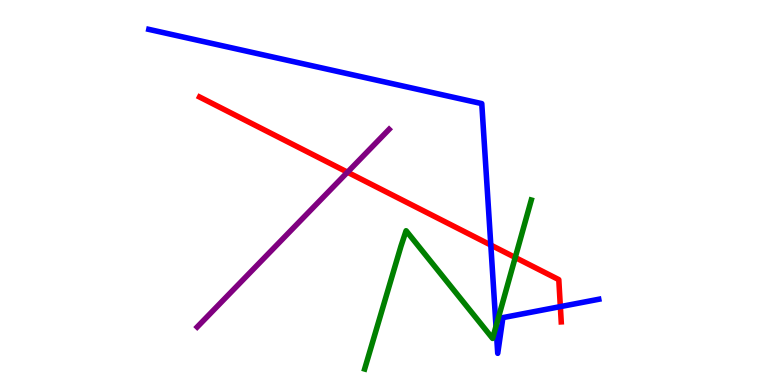[{'lines': ['blue', 'red'], 'intersections': [{'x': 6.33, 'y': 3.63}, {'x': 7.23, 'y': 2.04}]}, {'lines': ['green', 'red'], 'intersections': [{'x': 6.65, 'y': 3.31}]}, {'lines': ['purple', 'red'], 'intersections': [{'x': 4.48, 'y': 5.53}]}, {'lines': ['blue', 'green'], 'intersections': [{'x': 6.4, 'y': 1.52}]}, {'lines': ['blue', 'purple'], 'intersections': []}, {'lines': ['green', 'purple'], 'intersections': []}]